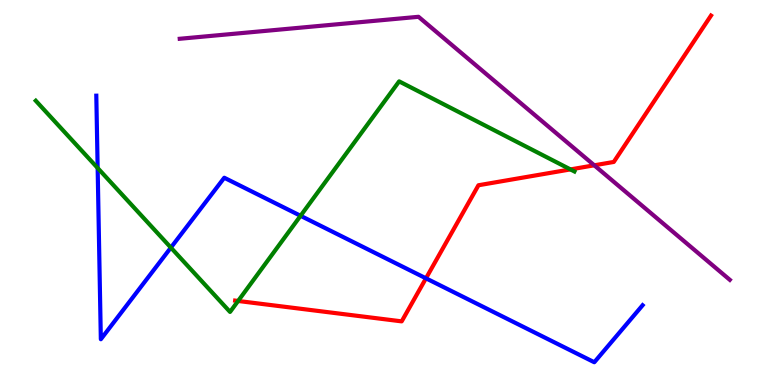[{'lines': ['blue', 'red'], 'intersections': [{'x': 5.5, 'y': 2.77}]}, {'lines': ['green', 'red'], 'intersections': [{'x': 3.07, 'y': 2.18}, {'x': 7.36, 'y': 5.6}]}, {'lines': ['purple', 'red'], 'intersections': [{'x': 7.67, 'y': 5.71}]}, {'lines': ['blue', 'green'], 'intersections': [{'x': 1.26, 'y': 5.64}, {'x': 2.2, 'y': 3.57}, {'x': 3.88, 'y': 4.39}]}, {'lines': ['blue', 'purple'], 'intersections': []}, {'lines': ['green', 'purple'], 'intersections': []}]